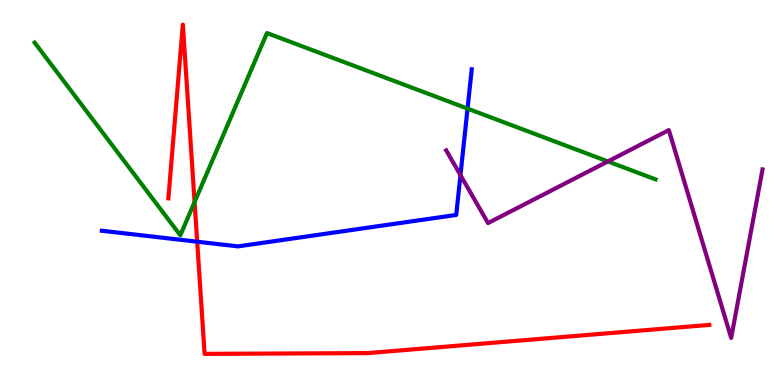[{'lines': ['blue', 'red'], 'intersections': [{'x': 2.54, 'y': 3.72}]}, {'lines': ['green', 'red'], 'intersections': [{'x': 2.51, 'y': 4.75}]}, {'lines': ['purple', 'red'], 'intersections': []}, {'lines': ['blue', 'green'], 'intersections': [{'x': 6.03, 'y': 7.18}]}, {'lines': ['blue', 'purple'], 'intersections': [{'x': 5.94, 'y': 5.45}]}, {'lines': ['green', 'purple'], 'intersections': [{'x': 7.84, 'y': 5.81}]}]